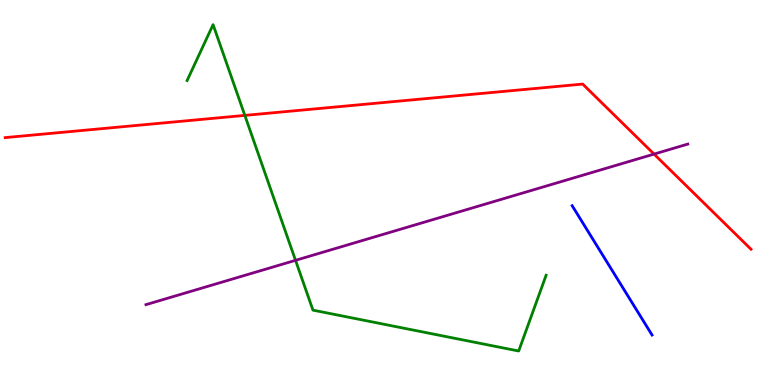[{'lines': ['blue', 'red'], 'intersections': []}, {'lines': ['green', 'red'], 'intersections': [{'x': 3.16, 'y': 7.0}]}, {'lines': ['purple', 'red'], 'intersections': [{'x': 8.44, 'y': 6.0}]}, {'lines': ['blue', 'green'], 'intersections': []}, {'lines': ['blue', 'purple'], 'intersections': []}, {'lines': ['green', 'purple'], 'intersections': [{'x': 3.81, 'y': 3.24}]}]